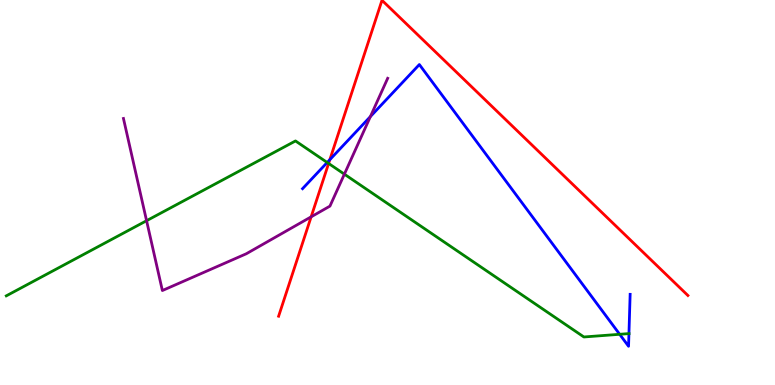[{'lines': ['blue', 'red'], 'intersections': [{'x': 4.26, 'y': 5.85}]}, {'lines': ['green', 'red'], 'intersections': [{'x': 4.24, 'y': 5.75}]}, {'lines': ['purple', 'red'], 'intersections': [{'x': 4.01, 'y': 4.37}]}, {'lines': ['blue', 'green'], 'intersections': [{'x': 4.22, 'y': 5.78}, {'x': 8.0, 'y': 1.32}, {'x': 8.12, 'y': 1.34}]}, {'lines': ['blue', 'purple'], 'intersections': [{'x': 4.78, 'y': 6.97}]}, {'lines': ['green', 'purple'], 'intersections': [{'x': 1.89, 'y': 4.27}, {'x': 4.44, 'y': 5.48}]}]